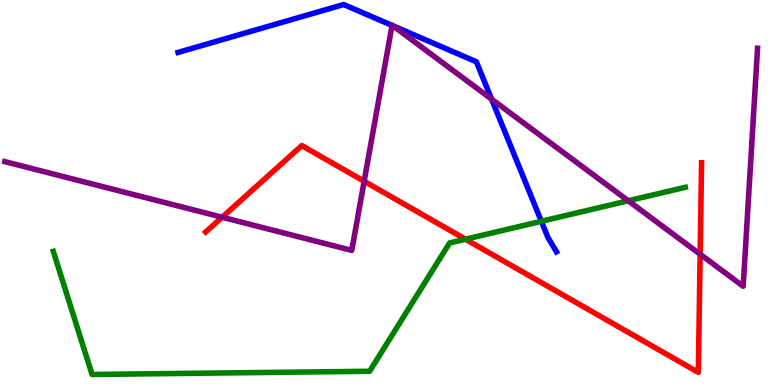[{'lines': ['blue', 'red'], 'intersections': []}, {'lines': ['green', 'red'], 'intersections': [{'x': 6.01, 'y': 3.79}]}, {'lines': ['purple', 'red'], 'intersections': [{'x': 2.87, 'y': 4.36}, {'x': 4.7, 'y': 5.29}, {'x': 9.03, 'y': 3.4}]}, {'lines': ['blue', 'green'], 'intersections': [{'x': 6.99, 'y': 4.25}]}, {'lines': ['blue', 'purple'], 'intersections': [{'x': 5.06, 'y': 9.34}, {'x': 5.07, 'y': 9.33}, {'x': 6.34, 'y': 7.43}]}, {'lines': ['green', 'purple'], 'intersections': [{'x': 8.11, 'y': 4.78}]}]